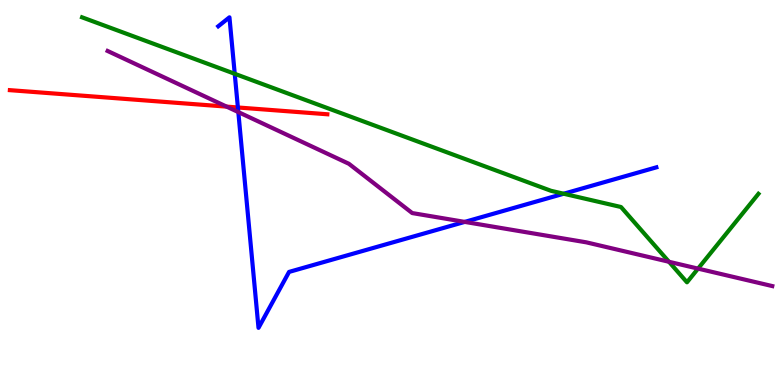[{'lines': ['blue', 'red'], 'intersections': [{'x': 3.07, 'y': 7.21}]}, {'lines': ['green', 'red'], 'intersections': []}, {'lines': ['purple', 'red'], 'intersections': [{'x': 2.92, 'y': 7.23}]}, {'lines': ['blue', 'green'], 'intersections': [{'x': 3.03, 'y': 8.08}, {'x': 7.27, 'y': 4.97}]}, {'lines': ['blue', 'purple'], 'intersections': [{'x': 3.08, 'y': 7.09}, {'x': 6.0, 'y': 4.24}]}, {'lines': ['green', 'purple'], 'intersections': [{'x': 8.63, 'y': 3.2}, {'x': 9.01, 'y': 3.02}]}]